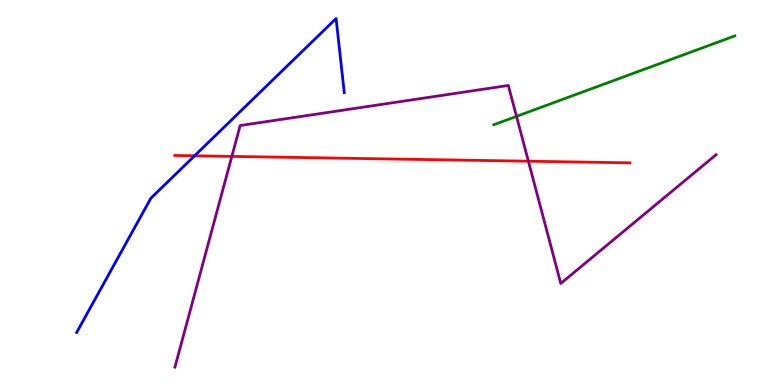[{'lines': ['blue', 'red'], 'intersections': [{'x': 2.51, 'y': 5.95}]}, {'lines': ['green', 'red'], 'intersections': []}, {'lines': ['purple', 'red'], 'intersections': [{'x': 2.99, 'y': 5.94}, {'x': 6.82, 'y': 5.81}]}, {'lines': ['blue', 'green'], 'intersections': []}, {'lines': ['blue', 'purple'], 'intersections': []}, {'lines': ['green', 'purple'], 'intersections': [{'x': 6.66, 'y': 6.98}]}]